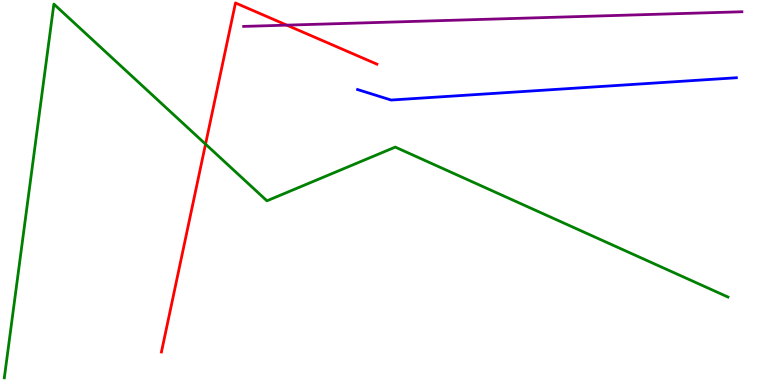[{'lines': ['blue', 'red'], 'intersections': []}, {'lines': ['green', 'red'], 'intersections': [{'x': 2.65, 'y': 6.26}]}, {'lines': ['purple', 'red'], 'intersections': [{'x': 3.7, 'y': 9.35}]}, {'lines': ['blue', 'green'], 'intersections': []}, {'lines': ['blue', 'purple'], 'intersections': []}, {'lines': ['green', 'purple'], 'intersections': []}]